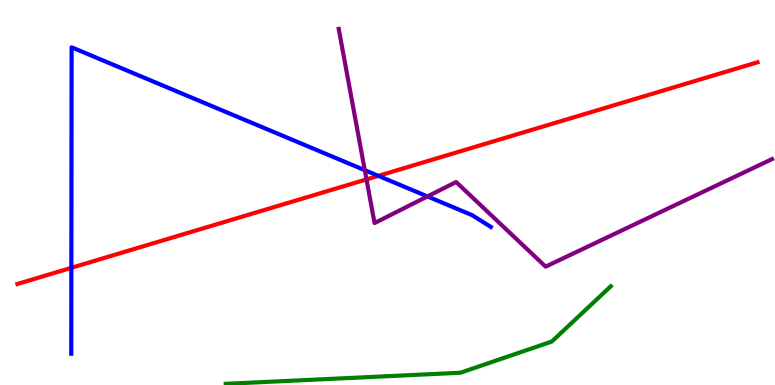[{'lines': ['blue', 'red'], 'intersections': [{'x': 0.921, 'y': 3.04}, {'x': 4.88, 'y': 5.43}]}, {'lines': ['green', 'red'], 'intersections': []}, {'lines': ['purple', 'red'], 'intersections': [{'x': 4.73, 'y': 5.34}]}, {'lines': ['blue', 'green'], 'intersections': []}, {'lines': ['blue', 'purple'], 'intersections': [{'x': 4.71, 'y': 5.58}, {'x': 5.52, 'y': 4.9}]}, {'lines': ['green', 'purple'], 'intersections': []}]